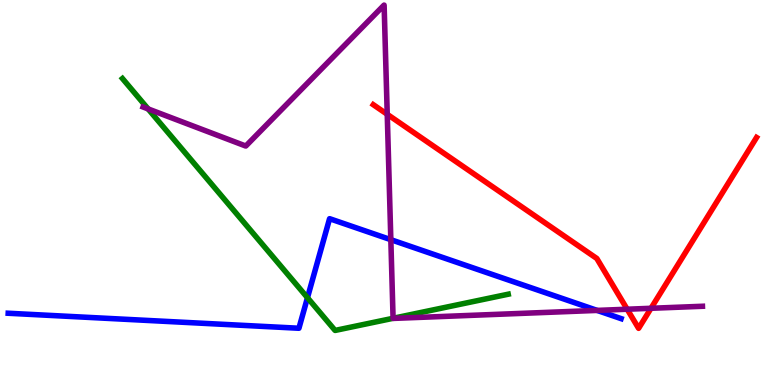[{'lines': ['blue', 'red'], 'intersections': []}, {'lines': ['green', 'red'], 'intersections': []}, {'lines': ['purple', 'red'], 'intersections': [{'x': 5.0, 'y': 7.03}, {'x': 8.09, 'y': 1.97}, {'x': 8.4, 'y': 1.99}]}, {'lines': ['blue', 'green'], 'intersections': [{'x': 3.97, 'y': 2.27}]}, {'lines': ['blue', 'purple'], 'intersections': [{'x': 5.04, 'y': 3.77}, {'x': 7.7, 'y': 1.94}]}, {'lines': ['green', 'purple'], 'intersections': [{'x': 1.91, 'y': 7.17}, {'x': 5.07, 'y': 1.73}]}]